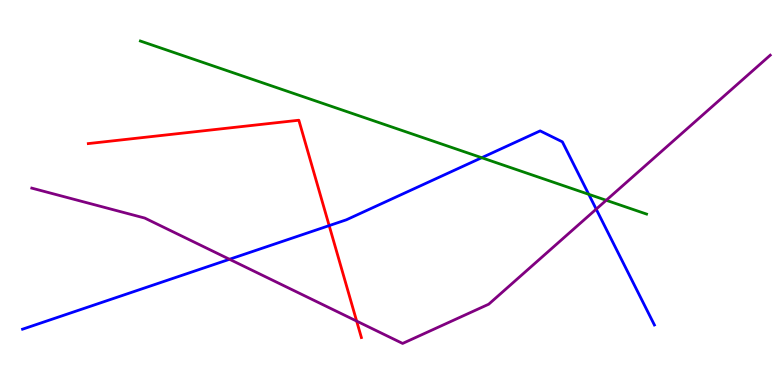[{'lines': ['blue', 'red'], 'intersections': [{'x': 4.25, 'y': 4.14}]}, {'lines': ['green', 'red'], 'intersections': []}, {'lines': ['purple', 'red'], 'intersections': [{'x': 4.6, 'y': 1.66}]}, {'lines': ['blue', 'green'], 'intersections': [{'x': 6.22, 'y': 5.9}, {'x': 7.6, 'y': 4.95}]}, {'lines': ['blue', 'purple'], 'intersections': [{'x': 2.96, 'y': 3.27}, {'x': 7.69, 'y': 4.57}]}, {'lines': ['green', 'purple'], 'intersections': [{'x': 7.82, 'y': 4.8}]}]